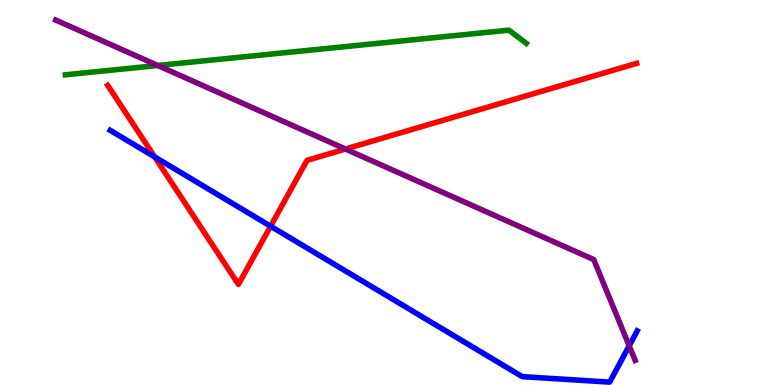[{'lines': ['blue', 'red'], 'intersections': [{'x': 2.0, 'y': 5.92}, {'x': 3.49, 'y': 4.12}]}, {'lines': ['green', 'red'], 'intersections': []}, {'lines': ['purple', 'red'], 'intersections': [{'x': 4.46, 'y': 6.13}]}, {'lines': ['blue', 'green'], 'intersections': []}, {'lines': ['blue', 'purple'], 'intersections': [{'x': 8.12, 'y': 1.02}]}, {'lines': ['green', 'purple'], 'intersections': [{'x': 2.04, 'y': 8.3}]}]